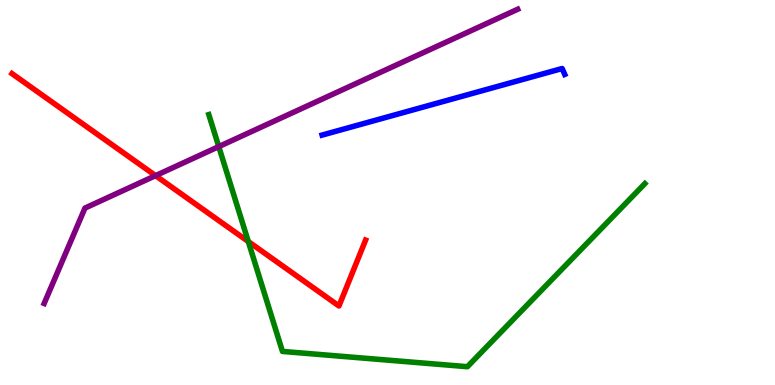[{'lines': ['blue', 'red'], 'intersections': []}, {'lines': ['green', 'red'], 'intersections': [{'x': 3.2, 'y': 3.73}]}, {'lines': ['purple', 'red'], 'intersections': [{'x': 2.01, 'y': 5.44}]}, {'lines': ['blue', 'green'], 'intersections': []}, {'lines': ['blue', 'purple'], 'intersections': []}, {'lines': ['green', 'purple'], 'intersections': [{'x': 2.82, 'y': 6.19}]}]